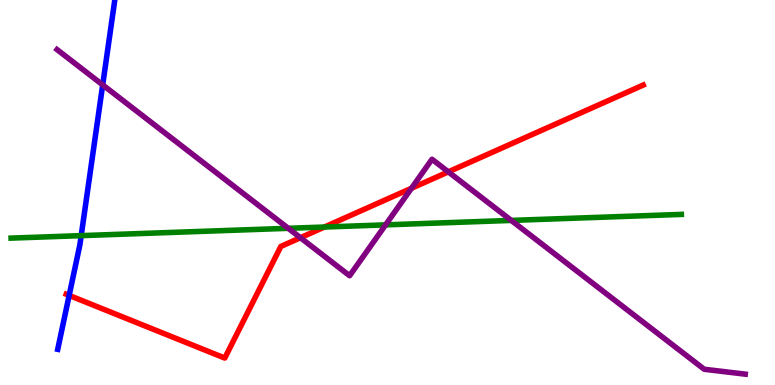[{'lines': ['blue', 'red'], 'intersections': [{'x': 0.892, 'y': 2.33}]}, {'lines': ['green', 'red'], 'intersections': [{'x': 4.19, 'y': 4.1}]}, {'lines': ['purple', 'red'], 'intersections': [{'x': 3.88, 'y': 3.83}, {'x': 5.31, 'y': 5.11}, {'x': 5.78, 'y': 5.54}]}, {'lines': ['blue', 'green'], 'intersections': [{'x': 1.05, 'y': 3.88}]}, {'lines': ['blue', 'purple'], 'intersections': [{'x': 1.33, 'y': 7.8}]}, {'lines': ['green', 'purple'], 'intersections': [{'x': 3.72, 'y': 4.07}, {'x': 4.98, 'y': 4.16}, {'x': 6.6, 'y': 4.27}]}]